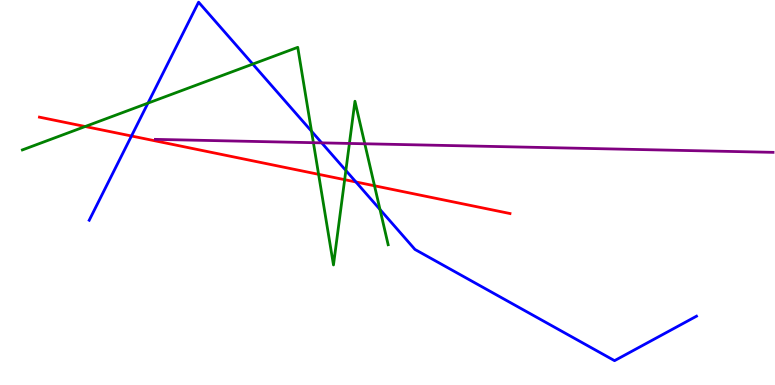[{'lines': ['blue', 'red'], 'intersections': [{'x': 1.7, 'y': 6.47}, {'x': 4.59, 'y': 5.27}]}, {'lines': ['green', 'red'], 'intersections': [{'x': 1.1, 'y': 6.71}, {'x': 4.11, 'y': 5.47}, {'x': 4.45, 'y': 5.33}, {'x': 4.83, 'y': 5.17}]}, {'lines': ['purple', 'red'], 'intersections': []}, {'lines': ['blue', 'green'], 'intersections': [{'x': 1.91, 'y': 7.32}, {'x': 3.26, 'y': 8.34}, {'x': 4.02, 'y': 6.59}, {'x': 4.46, 'y': 5.57}, {'x': 4.9, 'y': 4.56}]}, {'lines': ['blue', 'purple'], 'intersections': [{'x': 4.15, 'y': 6.29}]}, {'lines': ['green', 'purple'], 'intersections': [{'x': 4.04, 'y': 6.29}, {'x': 4.51, 'y': 6.27}, {'x': 4.71, 'y': 6.27}]}]